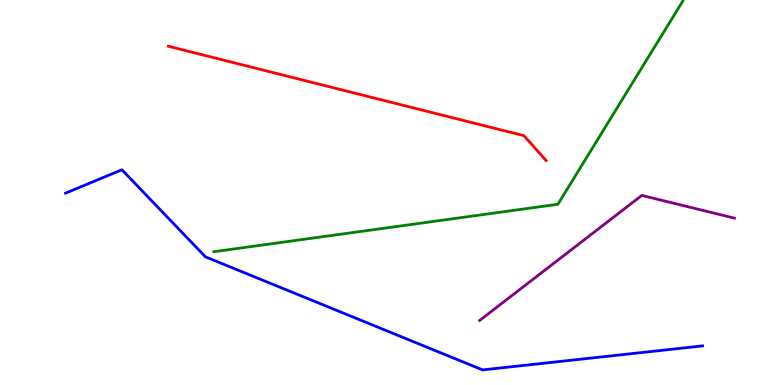[{'lines': ['blue', 'red'], 'intersections': []}, {'lines': ['green', 'red'], 'intersections': []}, {'lines': ['purple', 'red'], 'intersections': []}, {'lines': ['blue', 'green'], 'intersections': []}, {'lines': ['blue', 'purple'], 'intersections': []}, {'lines': ['green', 'purple'], 'intersections': []}]